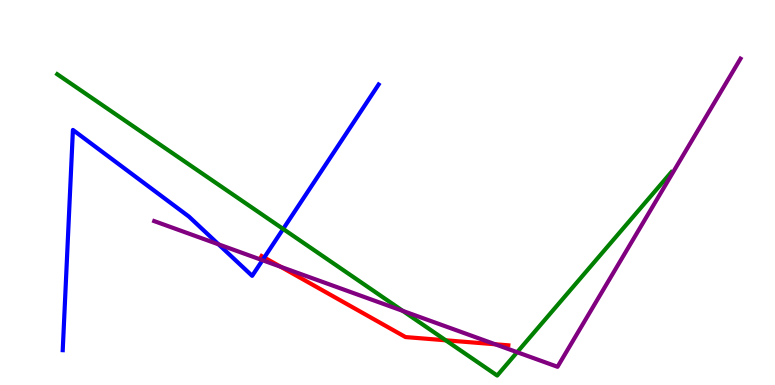[{'lines': ['blue', 'red'], 'intersections': [{'x': 3.41, 'y': 3.31}]}, {'lines': ['green', 'red'], 'intersections': [{'x': 5.75, 'y': 1.16}]}, {'lines': ['purple', 'red'], 'intersections': [{'x': 3.62, 'y': 3.07}, {'x': 6.39, 'y': 1.06}]}, {'lines': ['blue', 'green'], 'intersections': [{'x': 3.65, 'y': 4.05}]}, {'lines': ['blue', 'purple'], 'intersections': [{'x': 2.82, 'y': 3.65}, {'x': 3.39, 'y': 3.24}]}, {'lines': ['green', 'purple'], 'intersections': [{'x': 5.2, 'y': 1.92}, {'x': 6.67, 'y': 0.852}]}]